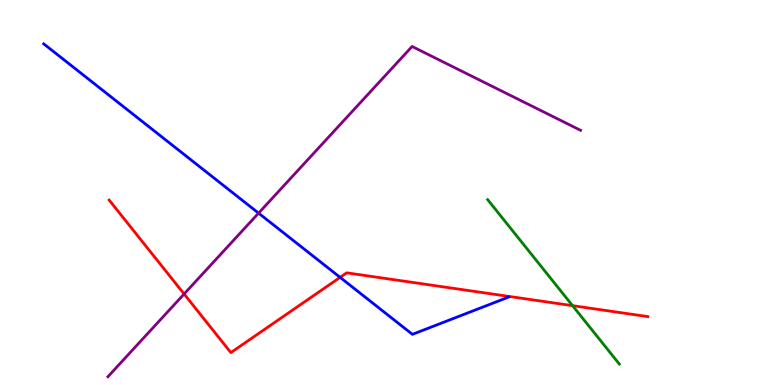[{'lines': ['blue', 'red'], 'intersections': [{'x': 4.39, 'y': 2.8}]}, {'lines': ['green', 'red'], 'intersections': [{'x': 7.39, 'y': 2.06}]}, {'lines': ['purple', 'red'], 'intersections': [{'x': 2.38, 'y': 2.36}]}, {'lines': ['blue', 'green'], 'intersections': []}, {'lines': ['blue', 'purple'], 'intersections': [{'x': 3.34, 'y': 4.46}]}, {'lines': ['green', 'purple'], 'intersections': []}]